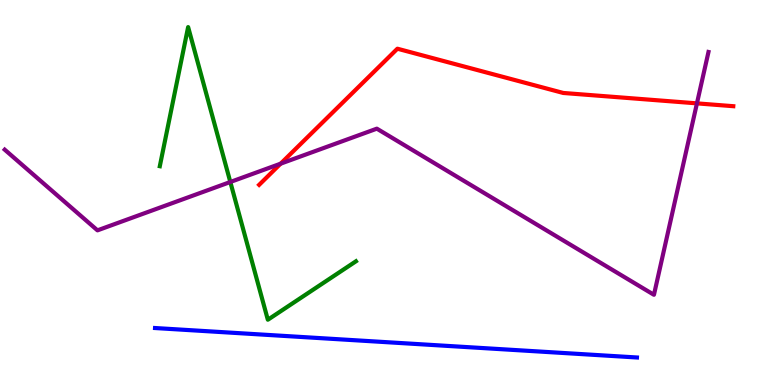[{'lines': ['blue', 'red'], 'intersections': []}, {'lines': ['green', 'red'], 'intersections': []}, {'lines': ['purple', 'red'], 'intersections': [{'x': 3.62, 'y': 5.75}, {'x': 8.99, 'y': 7.32}]}, {'lines': ['blue', 'green'], 'intersections': []}, {'lines': ['blue', 'purple'], 'intersections': []}, {'lines': ['green', 'purple'], 'intersections': [{'x': 2.97, 'y': 5.27}]}]